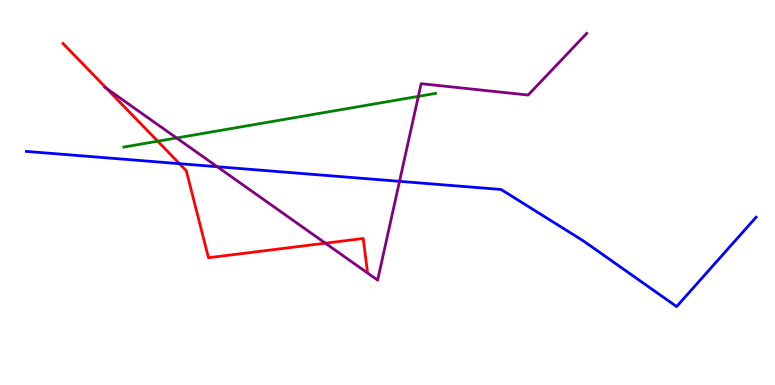[{'lines': ['blue', 'red'], 'intersections': [{'x': 2.32, 'y': 5.75}]}, {'lines': ['green', 'red'], 'intersections': [{'x': 2.03, 'y': 6.33}]}, {'lines': ['purple', 'red'], 'intersections': [{'x': 1.38, 'y': 7.7}, {'x': 4.2, 'y': 3.68}]}, {'lines': ['blue', 'green'], 'intersections': []}, {'lines': ['blue', 'purple'], 'intersections': [{'x': 2.8, 'y': 5.67}, {'x': 5.16, 'y': 5.29}]}, {'lines': ['green', 'purple'], 'intersections': [{'x': 2.28, 'y': 6.42}, {'x': 5.4, 'y': 7.5}]}]